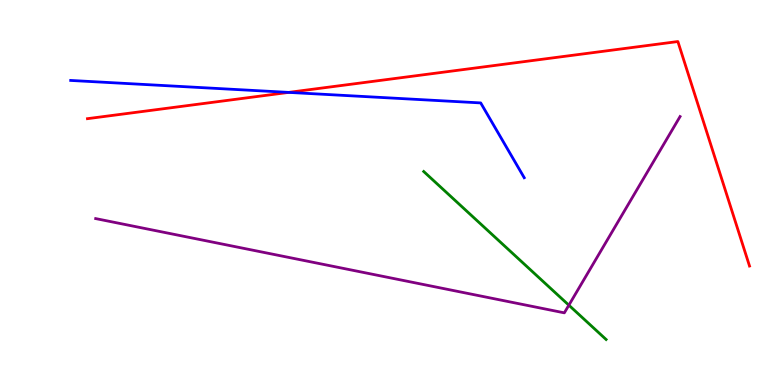[{'lines': ['blue', 'red'], 'intersections': [{'x': 3.72, 'y': 7.6}]}, {'lines': ['green', 'red'], 'intersections': []}, {'lines': ['purple', 'red'], 'intersections': []}, {'lines': ['blue', 'green'], 'intersections': []}, {'lines': ['blue', 'purple'], 'intersections': []}, {'lines': ['green', 'purple'], 'intersections': [{'x': 7.34, 'y': 2.07}]}]